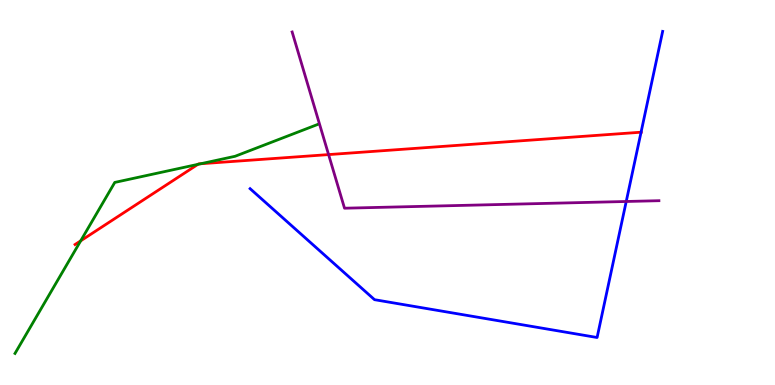[{'lines': ['blue', 'red'], 'intersections': [{'x': 8.27, 'y': 6.57}]}, {'lines': ['green', 'red'], 'intersections': [{'x': 1.04, 'y': 3.74}, {'x': 2.55, 'y': 5.73}, {'x': 2.59, 'y': 5.75}]}, {'lines': ['purple', 'red'], 'intersections': [{'x': 4.24, 'y': 5.98}]}, {'lines': ['blue', 'green'], 'intersections': []}, {'lines': ['blue', 'purple'], 'intersections': [{'x': 8.08, 'y': 4.77}]}, {'lines': ['green', 'purple'], 'intersections': []}]